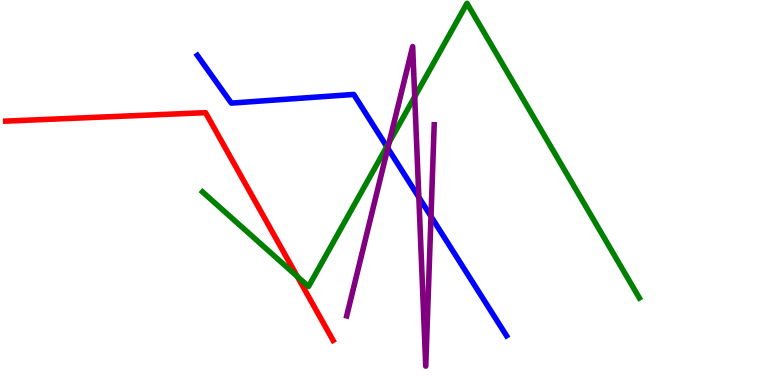[{'lines': ['blue', 'red'], 'intersections': []}, {'lines': ['green', 'red'], 'intersections': [{'x': 3.84, 'y': 2.82}]}, {'lines': ['purple', 'red'], 'intersections': []}, {'lines': ['blue', 'green'], 'intersections': [{'x': 4.99, 'y': 6.19}]}, {'lines': ['blue', 'purple'], 'intersections': [{'x': 5.0, 'y': 6.15}, {'x': 5.4, 'y': 4.88}, {'x': 5.56, 'y': 4.38}]}, {'lines': ['green', 'purple'], 'intersections': [{'x': 5.02, 'y': 6.3}, {'x': 5.35, 'y': 7.49}]}]